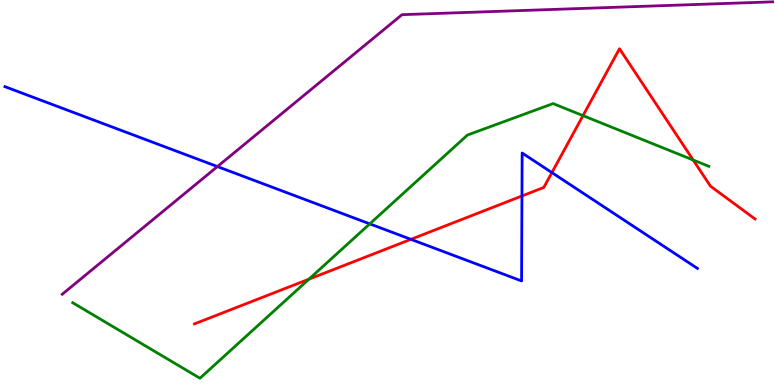[{'lines': ['blue', 'red'], 'intersections': [{'x': 5.3, 'y': 3.78}, {'x': 6.73, 'y': 4.91}, {'x': 7.12, 'y': 5.52}]}, {'lines': ['green', 'red'], 'intersections': [{'x': 3.99, 'y': 2.75}, {'x': 7.52, 'y': 7.0}, {'x': 8.94, 'y': 5.84}]}, {'lines': ['purple', 'red'], 'intersections': []}, {'lines': ['blue', 'green'], 'intersections': [{'x': 4.77, 'y': 4.19}]}, {'lines': ['blue', 'purple'], 'intersections': [{'x': 2.81, 'y': 5.67}]}, {'lines': ['green', 'purple'], 'intersections': []}]